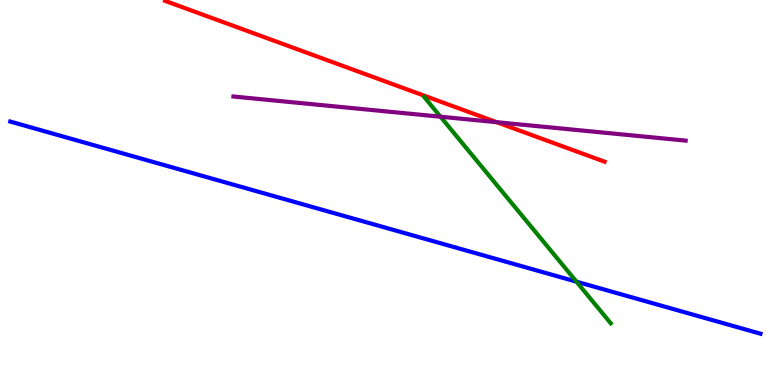[{'lines': ['blue', 'red'], 'intersections': []}, {'lines': ['green', 'red'], 'intersections': []}, {'lines': ['purple', 'red'], 'intersections': [{'x': 6.41, 'y': 6.83}]}, {'lines': ['blue', 'green'], 'intersections': [{'x': 7.44, 'y': 2.68}]}, {'lines': ['blue', 'purple'], 'intersections': []}, {'lines': ['green', 'purple'], 'intersections': [{'x': 5.68, 'y': 6.97}]}]